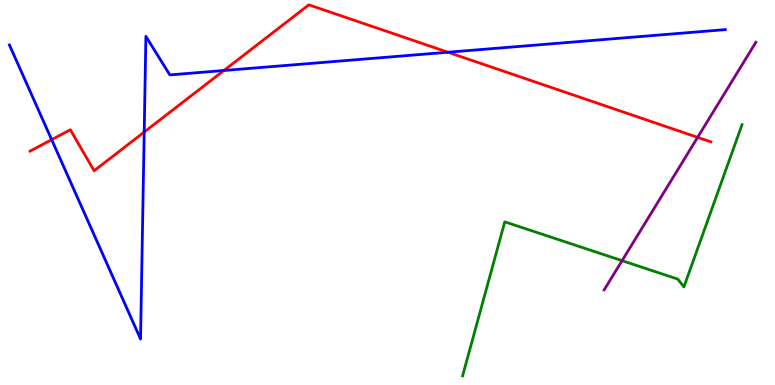[{'lines': ['blue', 'red'], 'intersections': [{'x': 0.667, 'y': 6.37}, {'x': 1.86, 'y': 6.57}, {'x': 2.89, 'y': 8.17}, {'x': 5.78, 'y': 8.64}]}, {'lines': ['green', 'red'], 'intersections': []}, {'lines': ['purple', 'red'], 'intersections': [{'x': 9.0, 'y': 6.43}]}, {'lines': ['blue', 'green'], 'intersections': []}, {'lines': ['blue', 'purple'], 'intersections': []}, {'lines': ['green', 'purple'], 'intersections': [{'x': 8.03, 'y': 3.23}]}]